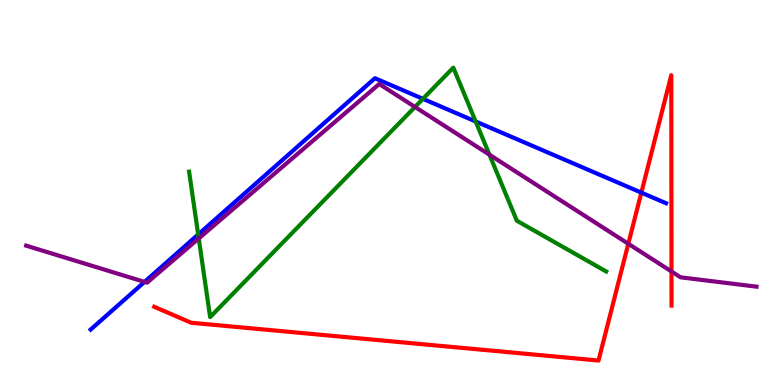[{'lines': ['blue', 'red'], 'intersections': [{'x': 8.28, 'y': 5.0}]}, {'lines': ['green', 'red'], 'intersections': []}, {'lines': ['purple', 'red'], 'intersections': [{'x': 8.11, 'y': 3.67}, {'x': 8.66, 'y': 2.95}]}, {'lines': ['blue', 'green'], 'intersections': [{'x': 2.56, 'y': 3.91}, {'x': 5.46, 'y': 7.43}, {'x': 6.14, 'y': 6.84}]}, {'lines': ['blue', 'purple'], 'intersections': [{'x': 1.87, 'y': 2.68}]}, {'lines': ['green', 'purple'], 'intersections': [{'x': 2.56, 'y': 3.81}, {'x': 5.35, 'y': 7.22}, {'x': 6.32, 'y': 5.98}]}]